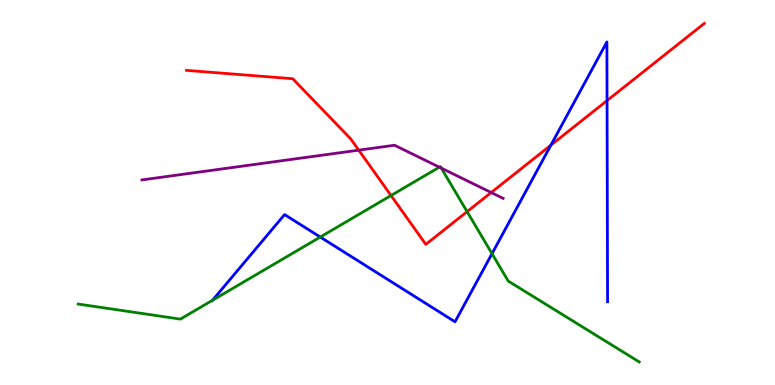[{'lines': ['blue', 'red'], 'intersections': [{'x': 7.11, 'y': 6.23}, {'x': 7.83, 'y': 7.39}]}, {'lines': ['green', 'red'], 'intersections': [{'x': 5.05, 'y': 4.92}, {'x': 6.03, 'y': 4.5}]}, {'lines': ['purple', 'red'], 'intersections': [{'x': 4.63, 'y': 6.1}, {'x': 6.34, 'y': 5.0}]}, {'lines': ['blue', 'green'], 'intersections': [{'x': 2.74, 'y': 2.2}, {'x': 4.13, 'y': 3.84}, {'x': 6.35, 'y': 3.41}]}, {'lines': ['blue', 'purple'], 'intersections': []}, {'lines': ['green', 'purple'], 'intersections': [{'x': 5.67, 'y': 5.66}, {'x': 5.69, 'y': 5.63}]}]